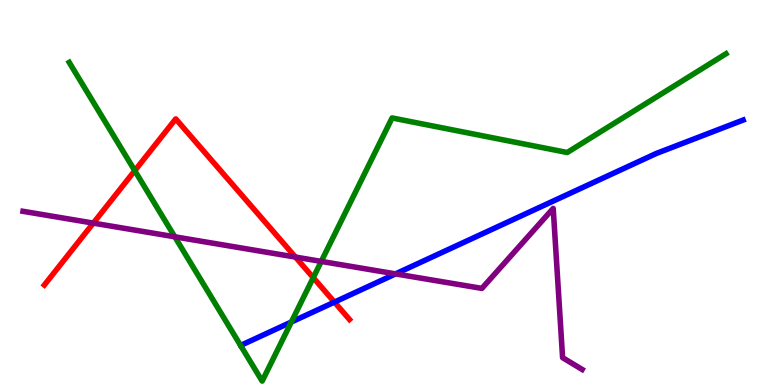[{'lines': ['blue', 'red'], 'intersections': [{'x': 4.32, 'y': 2.15}]}, {'lines': ['green', 'red'], 'intersections': [{'x': 1.74, 'y': 5.57}, {'x': 4.04, 'y': 2.79}]}, {'lines': ['purple', 'red'], 'intersections': [{'x': 1.2, 'y': 4.2}, {'x': 3.81, 'y': 3.32}]}, {'lines': ['blue', 'green'], 'intersections': [{'x': 3.76, 'y': 1.64}]}, {'lines': ['blue', 'purple'], 'intersections': [{'x': 5.1, 'y': 2.89}]}, {'lines': ['green', 'purple'], 'intersections': [{'x': 2.26, 'y': 3.85}, {'x': 4.15, 'y': 3.21}]}]